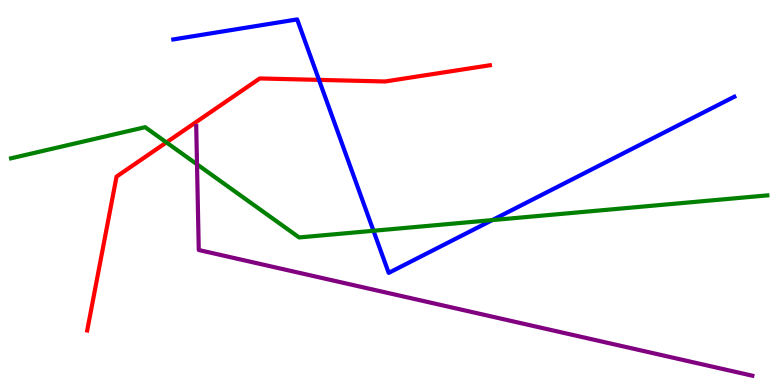[{'lines': ['blue', 'red'], 'intersections': [{'x': 4.12, 'y': 7.93}]}, {'lines': ['green', 'red'], 'intersections': [{'x': 2.15, 'y': 6.3}]}, {'lines': ['purple', 'red'], 'intersections': []}, {'lines': ['blue', 'green'], 'intersections': [{'x': 4.82, 'y': 4.01}, {'x': 6.35, 'y': 4.28}]}, {'lines': ['blue', 'purple'], 'intersections': []}, {'lines': ['green', 'purple'], 'intersections': [{'x': 2.54, 'y': 5.73}]}]